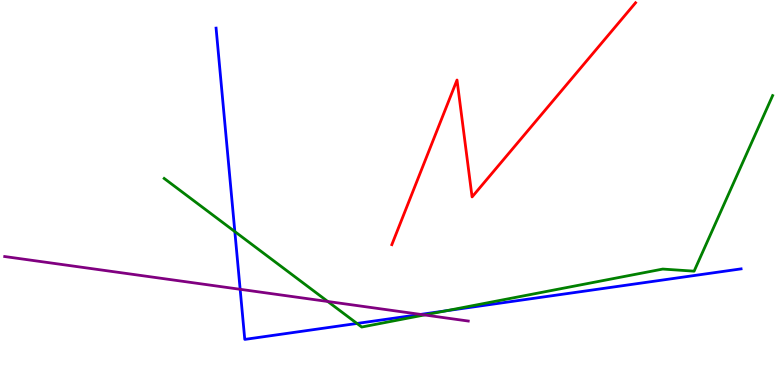[{'lines': ['blue', 'red'], 'intersections': []}, {'lines': ['green', 'red'], 'intersections': []}, {'lines': ['purple', 'red'], 'intersections': []}, {'lines': ['blue', 'green'], 'intersections': [{'x': 3.03, 'y': 3.98}, {'x': 4.61, 'y': 1.6}, {'x': 5.75, 'y': 1.93}]}, {'lines': ['blue', 'purple'], 'intersections': [{'x': 3.1, 'y': 2.49}, {'x': 5.43, 'y': 1.83}]}, {'lines': ['green', 'purple'], 'intersections': [{'x': 4.23, 'y': 2.17}, {'x': 5.48, 'y': 1.82}]}]